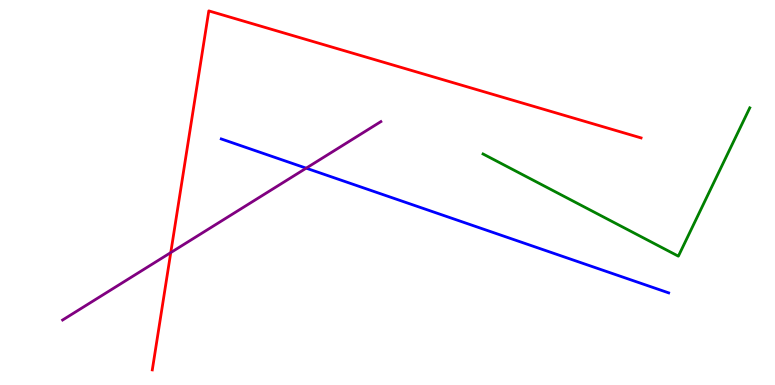[{'lines': ['blue', 'red'], 'intersections': []}, {'lines': ['green', 'red'], 'intersections': []}, {'lines': ['purple', 'red'], 'intersections': [{'x': 2.2, 'y': 3.44}]}, {'lines': ['blue', 'green'], 'intersections': []}, {'lines': ['blue', 'purple'], 'intersections': [{'x': 3.95, 'y': 5.63}]}, {'lines': ['green', 'purple'], 'intersections': []}]